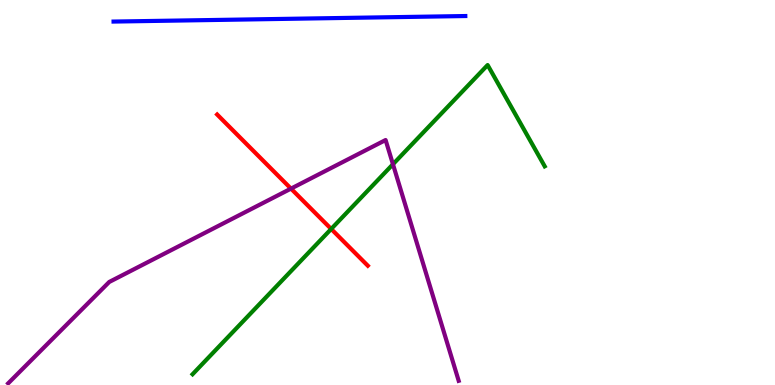[{'lines': ['blue', 'red'], 'intersections': []}, {'lines': ['green', 'red'], 'intersections': [{'x': 4.27, 'y': 4.05}]}, {'lines': ['purple', 'red'], 'intersections': [{'x': 3.75, 'y': 5.1}]}, {'lines': ['blue', 'green'], 'intersections': []}, {'lines': ['blue', 'purple'], 'intersections': []}, {'lines': ['green', 'purple'], 'intersections': [{'x': 5.07, 'y': 5.73}]}]